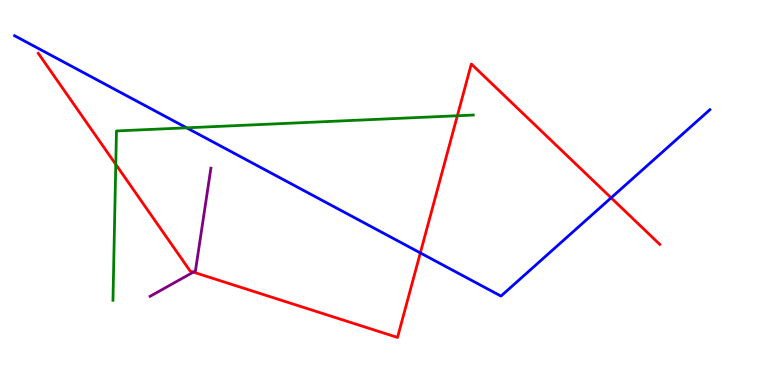[{'lines': ['blue', 'red'], 'intersections': [{'x': 5.42, 'y': 3.43}, {'x': 7.89, 'y': 4.86}]}, {'lines': ['green', 'red'], 'intersections': [{'x': 1.49, 'y': 5.73}, {'x': 5.9, 'y': 6.99}]}, {'lines': ['purple', 'red'], 'intersections': [{'x': 2.49, 'y': 2.93}]}, {'lines': ['blue', 'green'], 'intersections': [{'x': 2.41, 'y': 6.68}]}, {'lines': ['blue', 'purple'], 'intersections': []}, {'lines': ['green', 'purple'], 'intersections': []}]